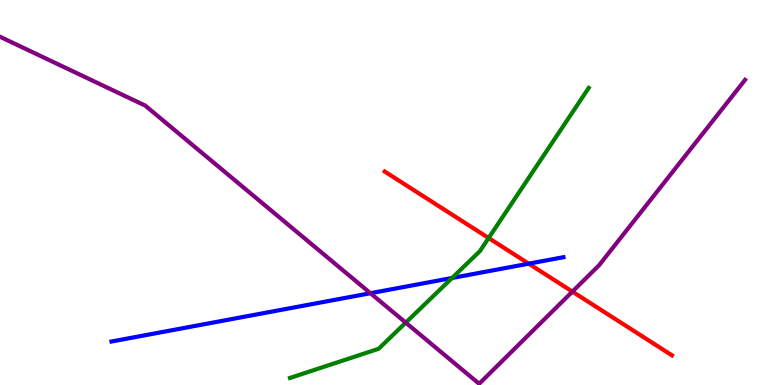[{'lines': ['blue', 'red'], 'intersections': [{'x': 6.82, 'y': 3.15}]}, {'lines': ['green', 'red'], 'intersections': [{'x': 6.3, 'y': 3.82}]}, {'lines': ['purple', 'red'], 'intersections': [{'x': 7.39, 'y': 2.43}]}, {'lines': ['blue', 'green'], 'intersections': [{'x': 5.83, 'y': 2.78}]}, {'lines': ['blue', 'purple'], 'intersections': [{'x': 4.78, 'y': 2.38}]}, {'lines': ['green', 'purple'], 'intersections': [{'x': 5.24, 'y': 1.62}]}]